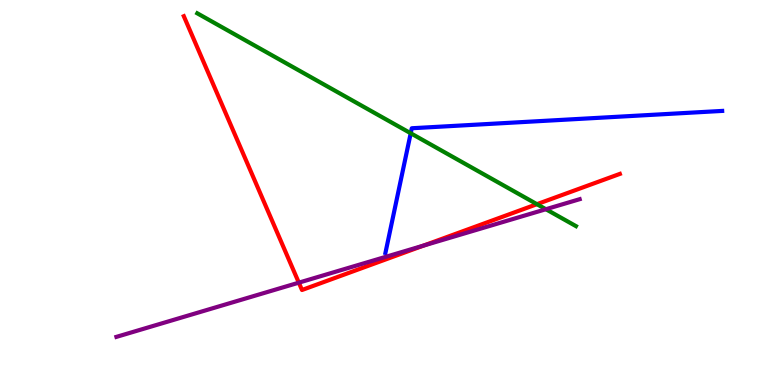[{'lines': ['blue', 'red'], 'intersections': []}, {'lines': ['green', 'red'], 'intersections': [{'x': 6.93, 'y': 4.7}]}, {'lines': ['purple', 'red'], 'intersections': [{'x': 3.86, 'y': 2.66}, {'x': 5.47, 'y': 3.62}]}, {'lines': ['blue', 'green'], 'intersections': [{'x': 5.3, 'y': 6.54}]}, {'lines': ['blue', 'purple'], 'intersections': []}, {'lines': ['green', 'purple'], 'intersections': [{'x': 7.04, 'y': 4.57}]}]